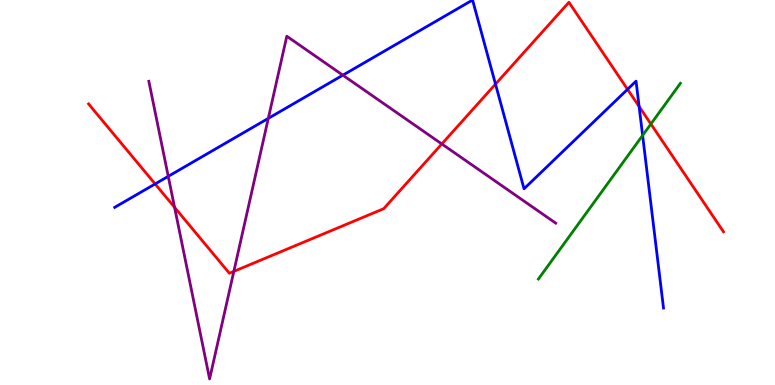[{'lines': ['blue', 'red'], 'intersections': [{'x': 2.0, 'y': 5.22}, {'x': 6.39, 'y': 7.81}, {'x': 8.1, 'y': 7.68}, {'x': 8.25, 'y': 7.23}]}, {'lines': ['green', 'red'], 'intersections': [{'x': 8.4, 'y': 6.78}]}, {'lines': ['purple', 'red'], 'intersections': [{'x': 2.25, 'y': 4.61}, {'x': 3.02, 'y': 2.95}, {'x': 5.7, 'y': 6.26}]}, {'lines': ['blue', 'green'], 'intersections': [{'x': 8.29, 'y': 6.48}]}, {'lines': ['blue', 'purple'], 'intersections': [{'x': 2.17, 'y': 5.42}, {'x': 3.46, 'y': 6.93}, {'x': 4.42, 'y': 8.05}]}, {'lines': ['green', 'purple'], 'intersections': []}]